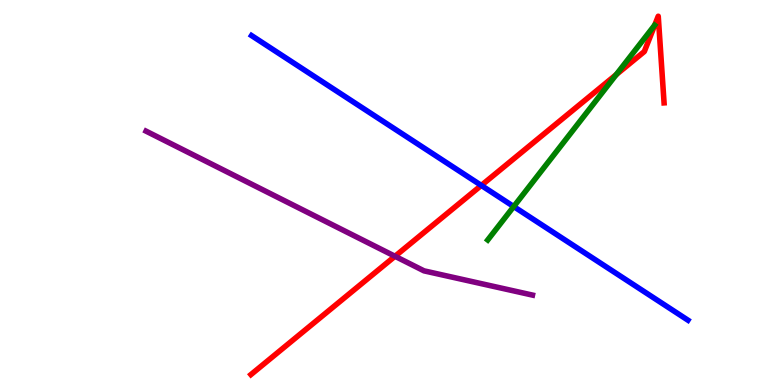[{'lines': ['blue', 'red'], 'intersections': [{'x': 6.21, 'y': 5.18}]}, {'lines': ['green', 'red'], 'intersections': [{'x': 7.95, 'y': 8.06}]}, {'lines': ['purple', 'red'], 'intersections': [{'x': 5.1, 'y': 3.34}]}, {'lines': ['blue', 'green'], 'intersections': [{'x': 6.63, 'y': 4.64}]}, {'lines': ['blue', 'purple'], 'intersections': []}, {'lines': ['green', 'purple'], 'intersections': []}]